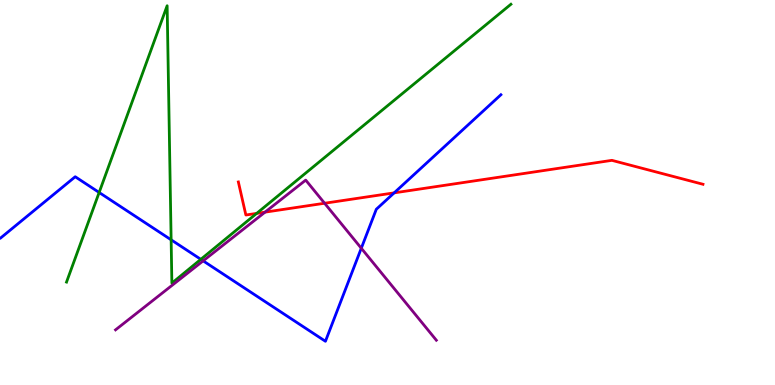[{'lines': ['blue', 'red'], 'intersections': [{'x': 5.09, 'y': 4.99}]}, {'lines': ['green', 'red'], 'intersections': [{'x': 3.31, 'y': 4.46}]}, {'lines': ['purple', 'red'], 'intersections': [{'x': 3.42, 'y': 4.49}, {'x': 4.19, 'y': 4.72}]}, {'lines': ['blue', 'green'], 'intersections': [{'x': 1.28, 'y': 5.0}, {'x': 2.21, 'y': 3.77}, {'x': 2.59, 'y': 3.26}]}, {'lines': ['blue', 'purple'], 'intersections': [{'x': 2.62, 'y': 3.22}, {'x': 4.66, 'y': 3.55}]}, {'lines': ['green', 'purple'], 'intersections': []}]